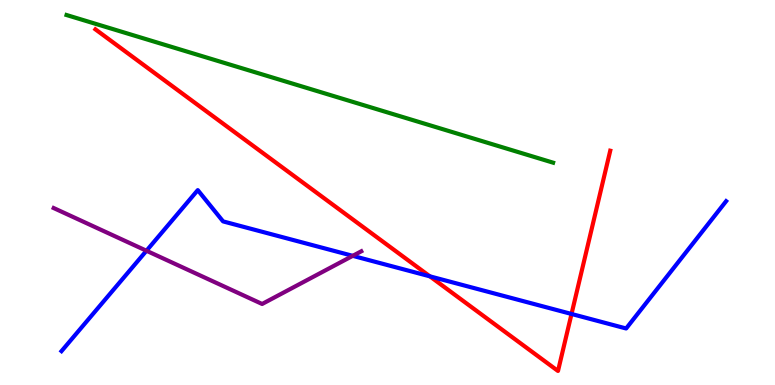[{'lines': ['blue', 'red'], 'intersections': [{'x': 5.55, 'y': 2.82}, {'x': 7.37, 'y': 1.84}]}, {'lines': ['green', 'red'], 'intersections': []}, {'lines': ['purple', 'red'], 'intersections': []}, {'lines': ['blue', 'green'], 'intersections': []}, {'lines': ['blue', 'purple'], 'intersections': [{'x': 1.89, 'y': 3.49}, {'x': 4.55, 'y': 3.35}]}, {'lines': ['green', 'purple'], 'intersections': []}]